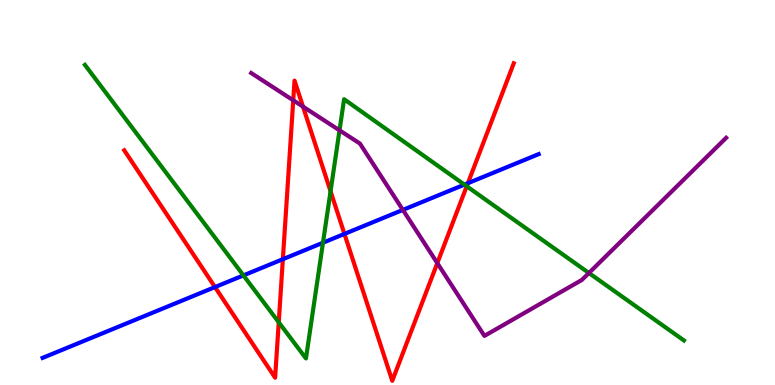[{'lines': ['blue', 'red'], 'intersections': [{'x': 2.77, 'y': 2.54}, {'x': 3.65, 'y': 3.27}, {'x': 4.44, 'y': 3.92}, {'x': 6.04, 'y': 5.24}]}, {'lines': ['green', 'red'], 'intersections': [{'x': 3.6, 'y': 1.63}, {'x': 4.27, 'y': 5.03}, {'x': 6.02, 'y': 5.16}]}, {'lines': ['purple', 'red'], 'intersections': [{'x': 3.78, 'y': 7.39}, {'x': 3.91, 'y': 7.23}, {'x': 5.64, 'y': 3.17}]}, {'lines': ['blue', 'green'], 'intersections': [{'x': 3.14, 'y': 2.85}, {'x': 4.17, 'y': 3.7}, {'x': 5.99, 'y': 5.2}]}, {'lines': ['blue', 'purple'], 'intersections': [{'x': 5.2, 'y': 4.55}]}, {'lines': ['green', 'purple'], 'intersections': [{'x': 4.38, 'y': 6.61}, {'x': 7.6, 'y': 2.91}]}]